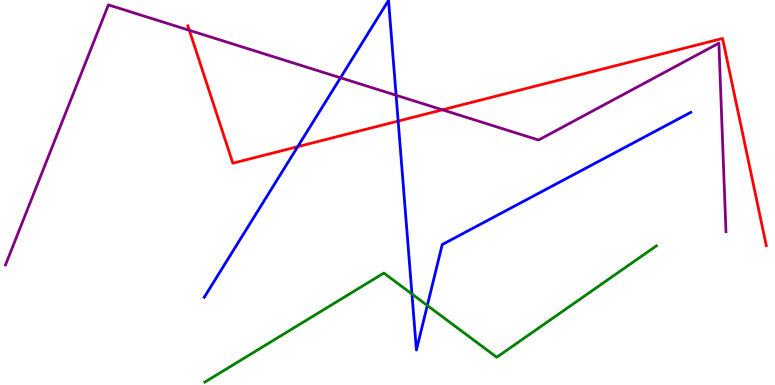[{'lines': ['blue', 'red'], 'intersections': [{'x': 3.84, 'y': 6.19}, {'x': 5.14, 'y': 6.85}]}, {'lines': ['green', 'red'], 'intersections': []}, {'lines': ['purple', 'red'], 'intersections': [{'x': 2.44, 'y': 9.21}, {'x': 5.71, 'y': 7.15}]}, {'lines': ['blue', 'green'], 'intersections': [{'x': 5.32, 'y': 2.36}, {'x': 5.51, 'y': 2.07}]}, {'lines': ['blue', 'purple'], 'intersections': [{'x': 4.39, 'y': 7.98}, {'x': 5.11, 'y': 7.53}]}, {'lines': ['green', 'purple'], 'intersections': []}]